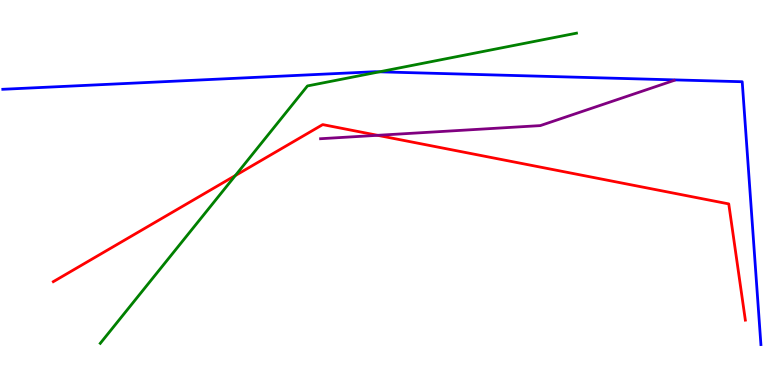[{'lines': ['blue', 'red'], 'intersections': []}, {'lines': ['green', 'red'], 'intersections': [{'x': 3.04, 'y': 5.44}]}, {'lines': ['purple', 'red'], 'intersections': [{'x': 4.87, 'y': 6.49}]}, {'lines': ['blue', 'green'], 'intersections': [{'x': 4.9, 'y': 8.13}]}, {'lines': ['blue', 'purple'], 'intersections': []}, {'lines': ['green', 'purple'], 'intersections': []}]